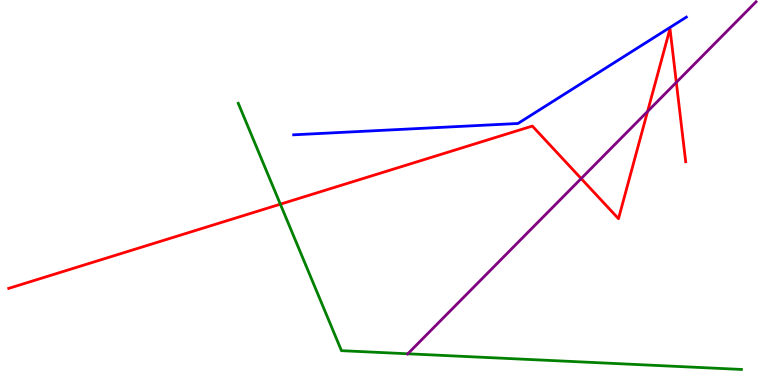[{'lines': ['blue', 'red'], 'intersections': []}, {'lines': ['green', 'red'], 'intersections': [{'x': 3.62, 'y': 4.7}]}, {'lines': ['purple', 'red'], 'intersections': [{'x': 7.5, 'y': 5.36}, {'x': 8.36, 'y': 7.11}, {'x': 8.73, 'y': 7.86}]}, {'lines': ['blue', 'green'], 'intersections': []}, {'lines': ['blue', 'purple'], 'intersections': []}, {'lines': ['green', 'purple'], 'intersections': [{'x': 5.26, 'y': 0.811}]}]